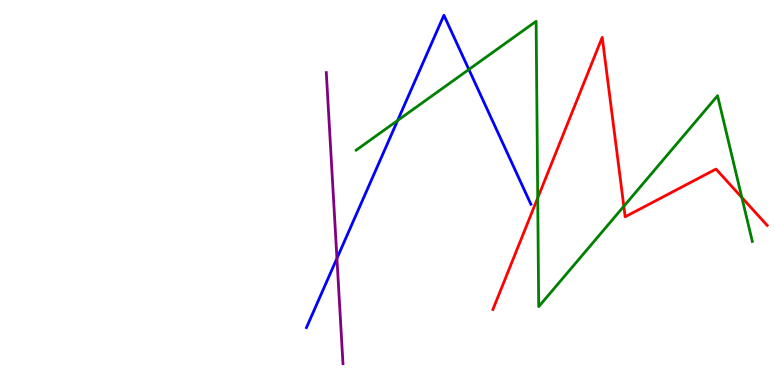[{'lines': ['blue', 'red'], 'intersections': []}, {'lines': ['green', 'red'], 'intersections': [{'x': 6.94, 'y': 4.86}, {'x': 8.05, 'y': 4.64}, {'x': 9.57, 'y': 4.87}]}, {'lines': ['purple', 'red'], 'intersections': []}, {'lines': ['blue', 'green'], 'intersections': [{'x': 5.13, 'y': 6.87}, {'x': 6.05, 'y': 8.2}]}, {'lines': ['blue', 'purple'], 'intersections': [{'x': 4.35, 'y': 3.29}]}, {'lines': ['green', 'purple'], 'intersections': []}]